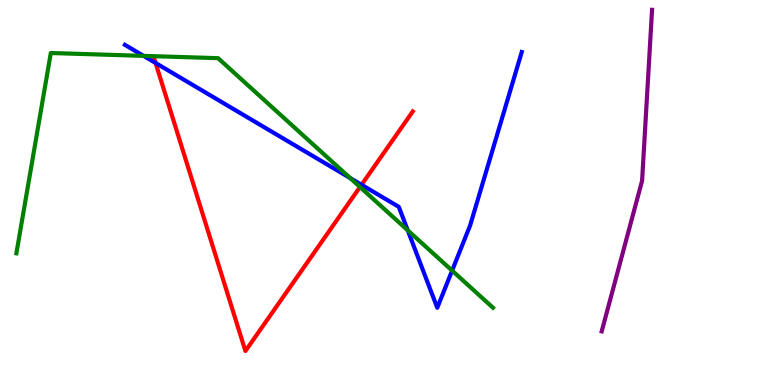[{'lines': ['blue', 'red'], 'intersections': [{'x': 2.01, 'y': 8.36}, {'x': 4.66, 'y': 5.2}]}, {'lines': ['green', 'red'], 'intersections': [{'x': 4.65, 'y': 5.14}]}, {'lines': ['purple', 'red'], 'intersections': []}, {'lines': ['blue', 'green'], 'intersections': [{'x': 1.85, 'y': 8.55}, {'x': 4.52, 'y': 5.37}, {'x': 5.26, 'y': 4.02}, {'x': 5.83, 'y': 2.97}]}, {'lines': ['blue', 'purple'], 'intersections': []}, {'lines': ['green', 'purple'], 'intersections': []}]